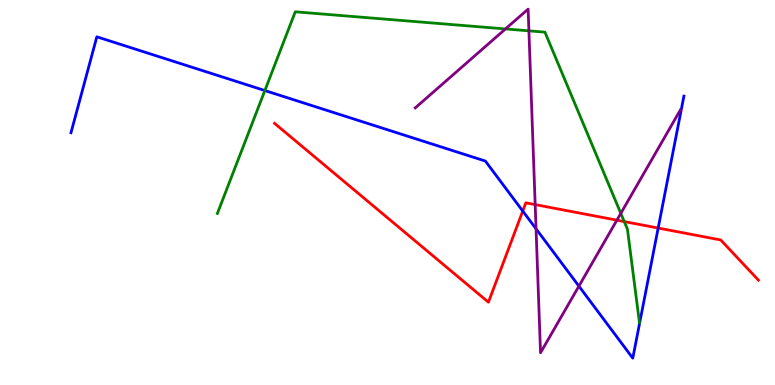[{'lines': ['blue', 'red'], 'intersections': [{'x': 6.75, 'y': 4.52}, {'x': 8.49, 'y': 4.08}]}, {'lines': ['green', 'red'], 'intersections': [{'x': 8.05, 'y': 4.24}]}, {'lines': ['purple', 'red'], 'intersections': [{'x': 6.91, 'y': 4.69}, {'x': 7.96, 'y': 4.28}]}, {'lines': ['blue', 'green'], 'intersections': [{'x': 3.42, 'y': 7.65}]}, {'lines': ['blue', 'purple'], 'intersections': [{'x': 6.92, 'y': 4.06}, {'x': 7.47, 'y': 2.57}]}, {'lines': ['green', 'purple'], 'intersections': [{'x': 6.52, 'y': 9.25}, {'x': 6.82, 'y': 9.2}, {'x': 8.01, 'y': 4.46}]}]